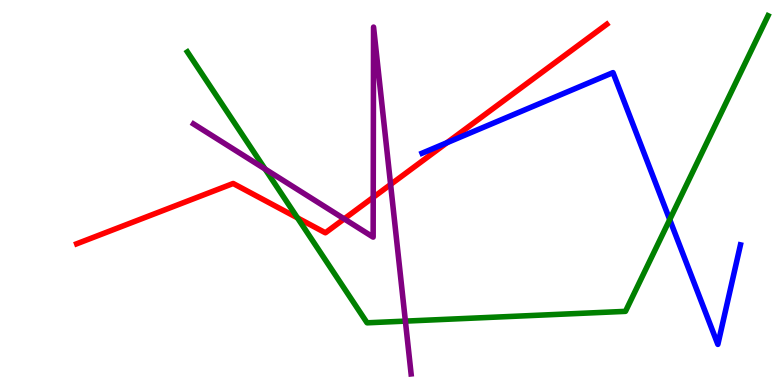[{'lines': ['blue', 'red'], 'intersections': [{'x': 5.77, 'y': 6.29}]}, {'lines': ['green', 'red'], 'intersections': [{'x': 3.84, 'y': 4.34}]}, {'lines': ['purple', 'red'], 'intersections': [{'x': 4.44, 'y': 4.32}, {'x': 4.82, 'y': 4.87}, {'x': 5.04, 'y': 5.21}]}, {'lines': ['blue', 'green'], 'intersections': [{'x': 8.64, 'y': 4.3}]}, {'lines': ['blue', 'purple'], 'intersections': []}, {'lines': ['green', 'purple'], 'intersections': [{'x': 3.42, 'y': 5.61}, {'x': 5.23, 'y': 1.66}]}]